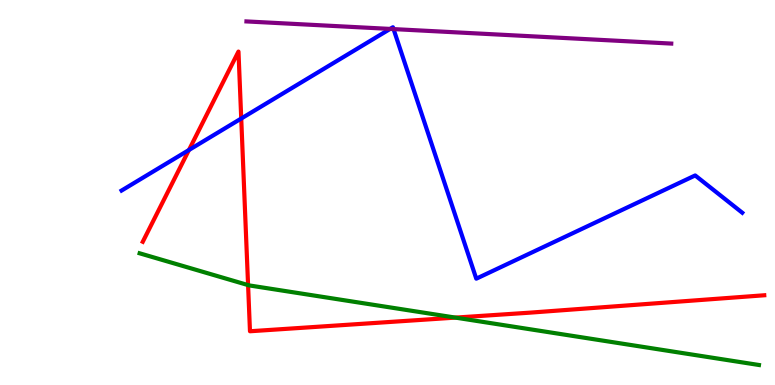[{'lines': ['blue', 'red'], 'intersections': [{'x': 2.44, 'y': 6.1}, {'x': 3.11, 'y': 6.92}]}, {'lines': ['green', 'red'], 'intersections': [{'x': 3.2, 'y': 2.6}, {'x': 5.88, 'y': 1.75}]}, {'lines': ['purple', 'red'], 'intersections': []}, {'lines': ['blue', 'green'], 'intersections': []}, {'lines': ['blue', 'purple'], 'intersections': [{'x': 5.03, 'y': 9.25}, {'x': 5.08, 'y': 9.24}]}, {'lines': ['green', 'purple'], 'intersections': []}]